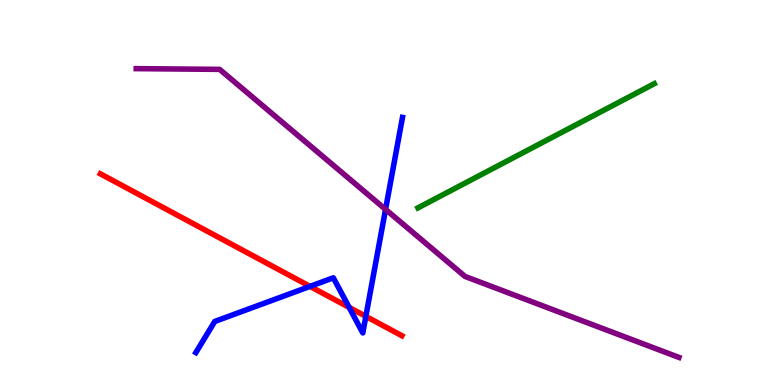[{'lines': ['blue', 'red'], 'intersections': [{'x': 4.0, 'y': 2.56}, {'x': 4.51, 'y': 2.02}, {'x': 4.72, 'y': 1.78}]}, {'lines': ['green', 'red'], 'intersections': []}, {'lines': ['purple', 'red'], 'intersections': []}, {'lines': ['blue', 'green'], 'intersections': []}, {'lines': ['blue', 'purple'], 'intersections': [{'x': 4.97, 'y': 4.56}]}, {'lines': ['green', 'purple'], 'intersections': []}]